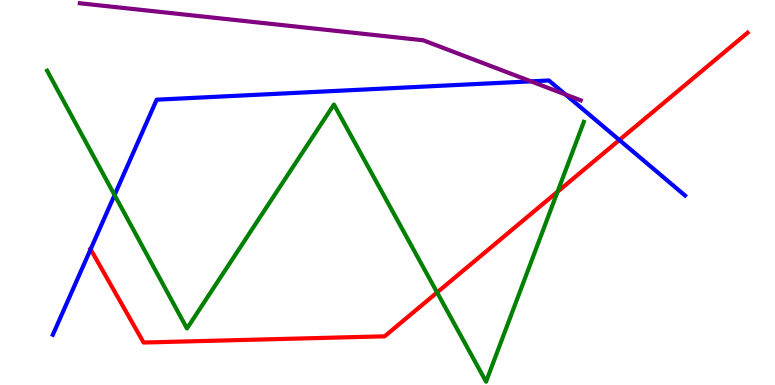[{'lines': ['blue', 'red'], 'intersections': [{'x': 1.17, 'y': 3.53}, {'x': 7.99, 'y': 6.36}]}, {'lines': ['green', 'red'], 'intersections': [{'x': 5.64, 'y': 2.4}, {'x': 7.19, 'y': 5.02}]}, {'lines': ['purple', 'red'], 'intersections': []}, {'lines': ['blue', 'green'], 'intersections': [{'x': 1.48, 'y': 4.93}]}, {'lines': ['blue', 'purple'], 'intersections': [{'x': 6.85, 'y': 7.89}, {'x': 7.3, 'y': 7.55}]}, {'lines': ['green', 'purple'], 'intersections': []}]